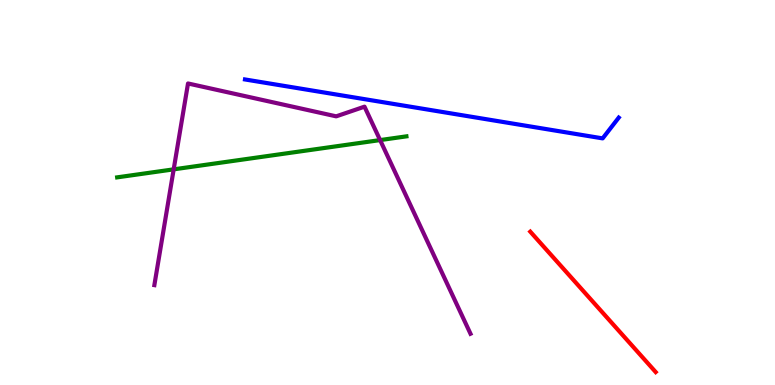[{'lines': ['blue', 'red'], 'intersections': []}, {'lines': ['green', 'red'], 'intersections': []}, {'lines': ['purple', 'red'], 'intersections': []}, {'lines': ['blue', 'green'], 'intersections': []}, {'lines': ['blue', 'purple'], 'intersections': []}, {'lines': ['green', 'purple'], 'intersections': [{'x': 2.24, 'y': 5.6}, {'x': 4.9, 'y': 6.36}]}]